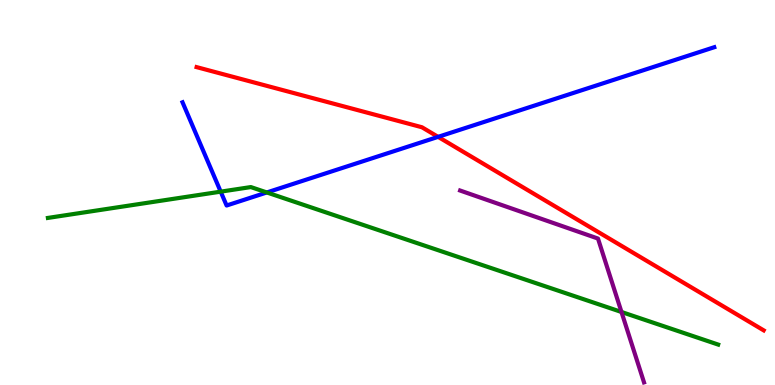[{'lines': ['blue', 'red'], 'intersections': [{'x': 5.65, 'y': 6.45}]}, {'lines': ['green', 'red'], 'intersections': []}, {'lines': ['purple', 'red'], 'intersections': []}, {'lines': ['blue', 'green'], 'intersections': [{'x': 2.85, 'y': 5.02}, {'x': 3.44, 'y': 5.0}]}, {'lines': ['blue', 'purple'], 'intersections': []}, {'lines': ['green', 'purple'], 'intersections': [{'x': 8.02, 'y': 1.9}]}]